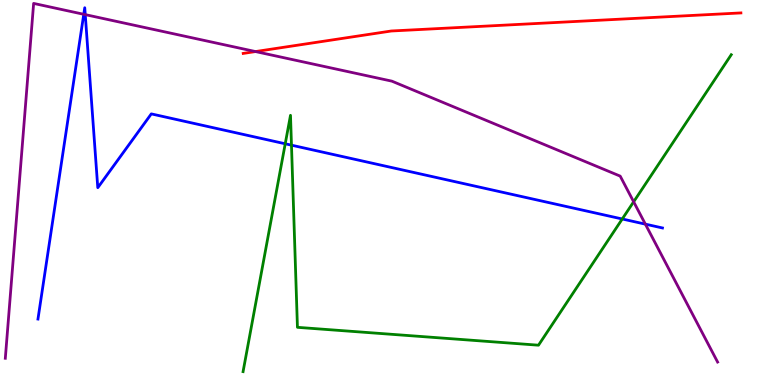[{'lines': ['blue', 'red'], 'intersections': []}, {'lines': ['green', 'red'], 'intersections': []}, {'lines': ['purple', 'red'], 'intersections': [{'x': 3.3, 'y': 8.66}]}, {'lines': ['blue', 'green'], 'intersections': [{'x': 3.68, 'y': 6.27}, {'x': 3.76, 'y': 6.23}, {'x': 8.03, 'y': 4.31}]}, {'lines': ['blue', 'purple'], 'intersections': [{'x': 1.08, 'y': 9.63}, {'x': 1.1, 'y': 9.62}, {'x': 8.33, 'y': 4.18}]}, {'lines': ['green', 'purple'], 'intersections': [{'x': 8.18, 'y': 4.76}]}]